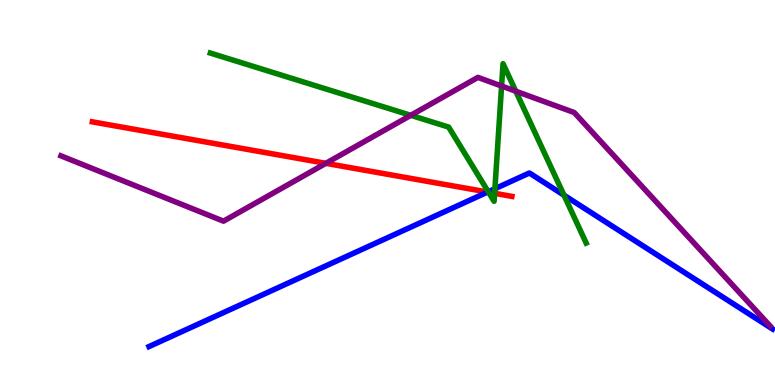[{'lines': ['blue', 'red'], 'intersections': [{'x': 6.29, 'y': 5.01}]}, {'lines': ['green', 'red'], 'intersections': [{'x': 6.3, 'y': 5.01}, {'x': 6.38, 'y': 4.98}]}, {'lines': ['purple', 'red'], 'intersections': [{'x': 4.2, 'y': 5.76}]}, {'lines': ['blue', 'green'], 'intersections': [{'x': 6.3, 'y': 5.02}, {'x': 6.39, 'y': 5.1}, {'x': 7.28, 'y': 4.93}]}, {'lines': ['blue', 'purple'], 'intersections': []}, {'lines': ['green', 'purple'], 'intersections': [{'x': 5.3, 'y': 7.0}, {'x': 6.47, 'y': 7.77}, {'x': 6.66, 'y': 7.63}]}]